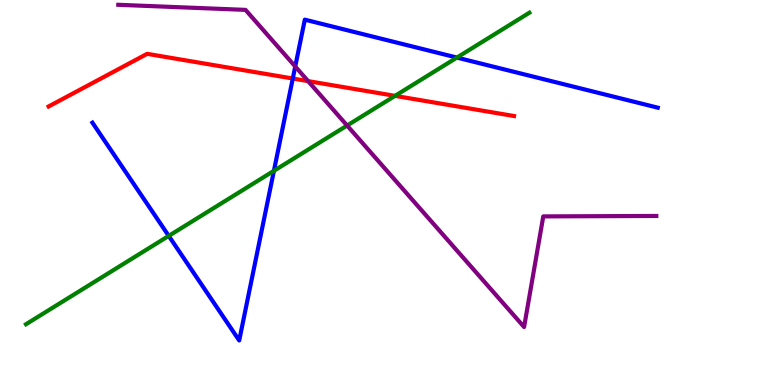[{'lines': ['blue', 'red'], 'intersections': [{'x': 3.78, 'y': 7.96}]}, {'lines': ['green', 'red'], 'intersections': [{'x': 5.1, 'y': 7.51}]}, {'lines': ['purple', 'red'], 'intersections': [{'x': 3.98, 'y': 7.89}]}, {'lines': ['blue', 'green'], 'intersections': [{'x': 2.18, 'y': 3.87}, {'x': 3.53, 'y': 5.56}, {'x': 5.9, 'y': 8.5}]}, {'lines': ['blue', 'purple'], 'intersections': [{'x': 3.81, 'y': 8.27}]}, {'lines': ['green', 'purple'], 'intersections': [{'x': 4.48, 'y': 6.74}]}]